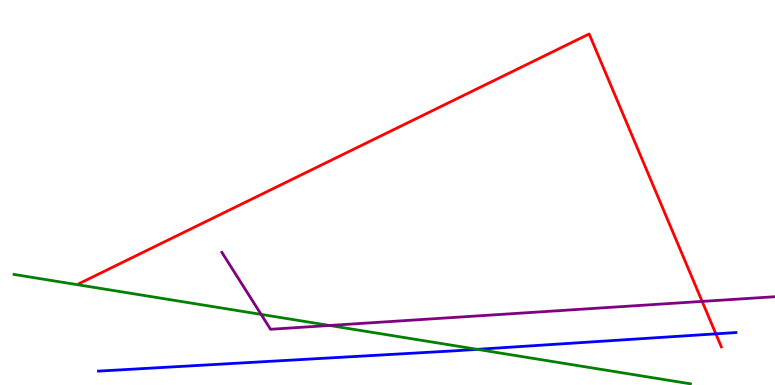[{'lines': ['blue', 'red'], 'intersections': [{'x': 9.24, 'y': 1.33}]}, {'lines': ['green', 'red'], 'intersections': []}, {'lines': ['purple', 'red'], 'intersections': [{'x': 9.06, 'y': 2.17}]}, {'lines': ['blue', 'green'], 'intersections': [{'x': 6.16, 'y': 0.926}]}, {'lines': ['blue', 'purple'], 'intersections': []}, {'lines': ['green', 'purple'], 'intersections': [{'x': 3.37, 'y': 1.83}, {'x': 4.25, 'y': 1.55}]}]